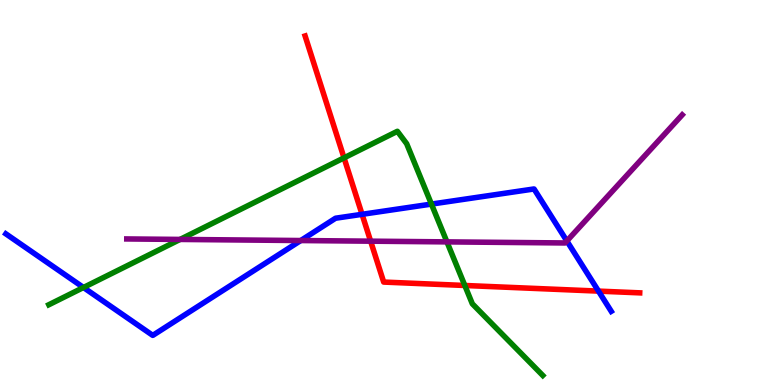[{'lines': ['blue', 'red'], 'intersections': [{'x': 4.67, 'y': 4.43}, {'x': 7.72, 'y': 2.44}]}, {'lines': ['green', 'red'], 'intersections': [{'x': 4.44, 'y': 5.9}, {'x': 6.0, 'y': 2.58}]}, {'lines': ['purple', 'red'], 'intersections': [{'x': 4.78, 'y': 3.74}]}, {'lines': ['blue', 'green'], 'intersections': [{'x': 1.08, 'y': 2.53}, {'x': 5.57, 'y': 4.7}]}, {'lines': ['blue', 'purple'], 'intersections': [{'x': 3.88, 'y': 3.75}, {'x': 7.31, 'y': 3.74}]}, {'lines': ['green', 'purple'], 'intersections': [{'x': 2.32, 'y': 3.78}, {'x': 5.77, 'y': 3.72}]}]